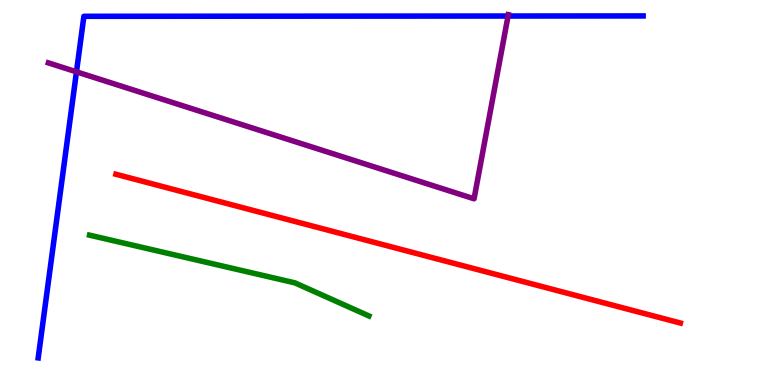[{'lines': ['blue', 'red'], 'intersections': []}, {'lines': ['green', 'red'], 'intersections': []}, {'lines': ['purple', 'red'], 'intersections': []}, {'lines': ['blue', 'green'], 'intersections': []}, {'lines': ['blue', 'purple'], 'intersections': [{'x': 0.987, 'y': 8.13}, {'x': 6.56, 'y': 9.58}]}, {'lines': ['green', 'purple'], 'intersections': []}]